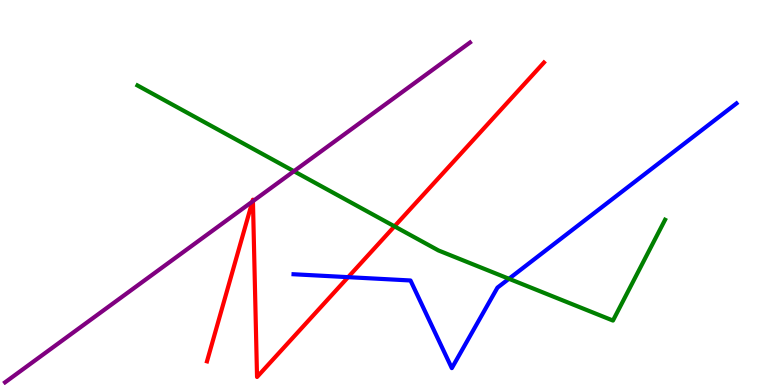[{'lines': ['blue', 'red'], 'intersections': [{'x': 4.49, 'y': 2.8}]}, {'lines': ['green', 'red'], 'intersections': [{'x': 5.09, 'y': 4.12}]}, {'lines': ['purple', 'red'], 'intersections': [{'x': 3.26, 'y': 4.76}, {'x': 3.26, 'y': 4.78}]}, {'lines': ['blue', 'green'], 'intersections': [{'x': 6.57, 'y': 2.76}]}, {'lines': ['blue', 'purple'], 'intersections': []}, {'lines': ['green', 'purple'], 'intersections': [{'x': 3.79, 'y': 5.55}]}]